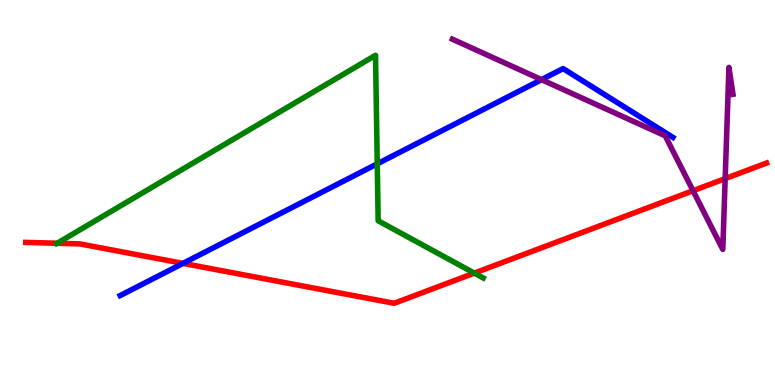[{'lines': ['blue', 'red'], 'intersections': [{'x': 2.36, 'y': 3.16}]}, {'lines': ['green', 'red'], 'intersections': [{'x': 0.737, 'y': 3.68}, {'x': 6.12, 'y': 2.91}]}, {'lines': ['purple', 'red'], 'intersections': [{'x': 8.94, 'y': 5.05}, {'x': 9.36, 'y': 5.36}]}, {'lines': ['blue', 'green'], 'intersections': [{'x': 4.87, 'y': 5.74}]}, {'lines': ['blue', 'purple'], 'intersections': [{'x': 6.99, 'y': 7.93}]}, {'lines': ['green', 'purple'], 'intersections': []}]